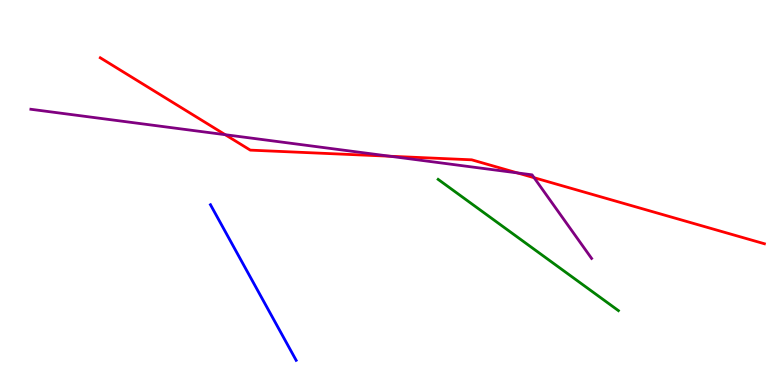[{'lines': ['blue', 'red'], 'intersections': []}, {'lines': ['green', 'red'], 'intersections': []}, {'lines': ['purple', 'red'], 'intersections': [{'x': 2.91, 'y': 6.5}, {'x': 5.03, 'y': 5.94}, {'x': 6.68, 'y': 5.51}, {'x': 6.89, 'y': 5.38}]}, {'lines': ['blue', 'green'], 'intersections': []}, {'lines': ['blue', 'purple'], 'intersections': []}, {'lines': ['green', 'purple'], 'intersections': []}]